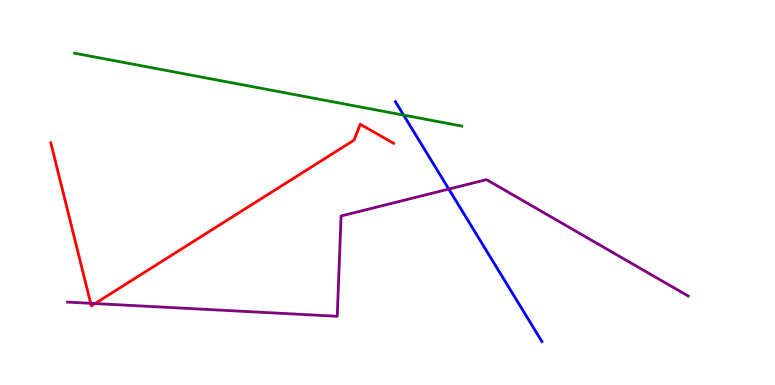[{'lines': ['blue', 'red'], 'intersections': []}, {'lines': ['green', 'red'], 'intersections': []}, {'lines': ['purple', 'red'], 'intersections': [{'x': 1.17, 'y': 2.12}, {'x': 1.23, 'y': 2.12}]}, {'lines': ['blue', 'green'], 'intersections': [{'x': 5.21, 'y': 7.01}]}, {'lines': ['blue', 'purple'], 'intersections': [{'x': 5.79, 'y': 5.09}]}, {'lines': ['green', 'purple'], 'intersections': []}]